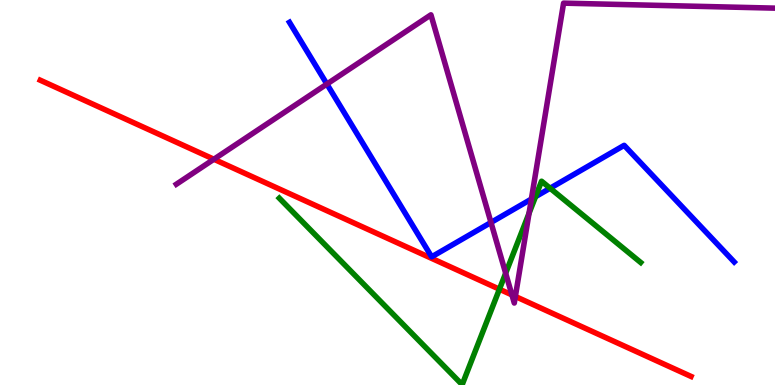[{'lines': ['blue', 'red'], 'intersections': []}, {'lines': ['green', 'red'], 'intersections': [{'x': 6.44, 'y': 2.49}]}, {'lines': ['purple', 'red'], 'intersections': [{'x': 2.76, 'y': 5.86}, {'x': 6.61, 'y': 2.34}, {'x': 6.65, 'y': 2.3}]}, {'lines': ['blue', 'green'], 'intersections': [{'x': 6.91, 'y': 4.89}, {'x': 7.1, 'y': 5.11}]}, {'lines': ['blue', 'purple'], 'intersections': [{'x': 4.22, 'y': 7.82}, {'x': 6.34, 'y': 4.22}, {'x': 6.86, 'y': 4.83}]}, {'lines': ['green', 'purple'], 'intersections': [{'x': 6.52, 'y': 2.9}, {'x': 6.83, 'y': 4.46}]}]